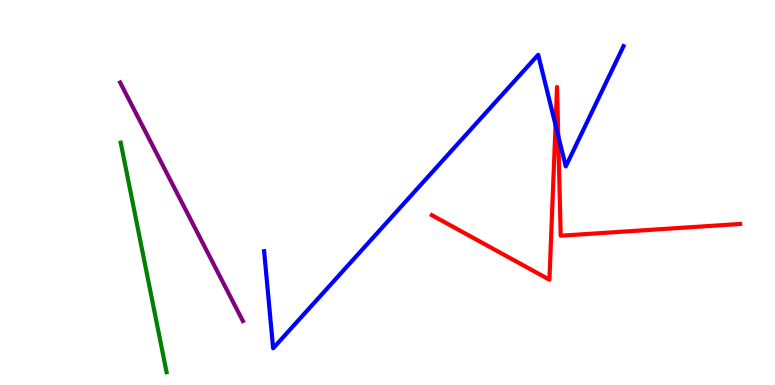[{'lines': ['blue', 'red'], 'intersections': [{'x': 7.17, 'y': 6.75}, {'x': 7.2, 'y': 6.47}]}, {'lines': ['green', 'red'], 'intersections': []}, {'lines': ['purple', 'red'], 'intersections': []}, {'lines': ['blue', 'green'], 'intersections': []}, {'lines': ['blue', 'purple'], 'intersections': []}, {'lines': ['green', 'purple'], 'intersections': []}]